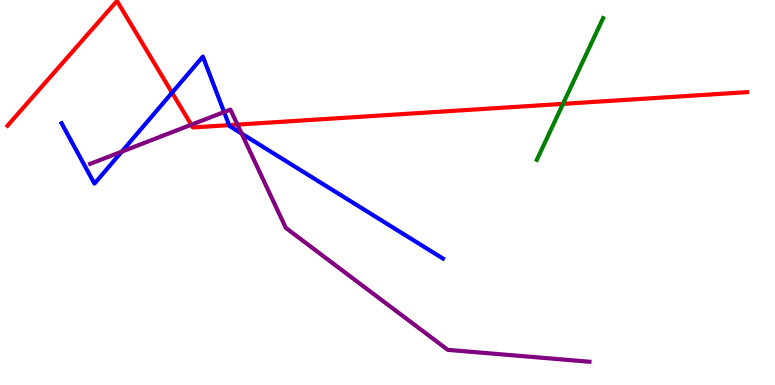[{'lines': ['blue', 'red'], 'intersections': [{'x': 2.22, 'y': 7.59}, {'x': 2.96, 'y': 6.75}]}, {'lines': ['green', 'red'], 'intersections': [{'x': 7.26, 'y': 7.3}]}, {'lines': ['purple', 'red'], 'intersections': [{'x': 2.47, 'y': 6.76}, {'x': 3.06, 'y': 6.76}]}, {'lines': ['blue', 'green'], 'intersections': []}, {'lines': ['blue', 'purple'], 'intersections': [{'x': 1.57, 'y': 6.06}, {'x': 2.89, 'y': 7.09}, {'x': 3.12, 'y': 6.53}]}, {'lines': ['green', 'purple'], 'intersections': []}]